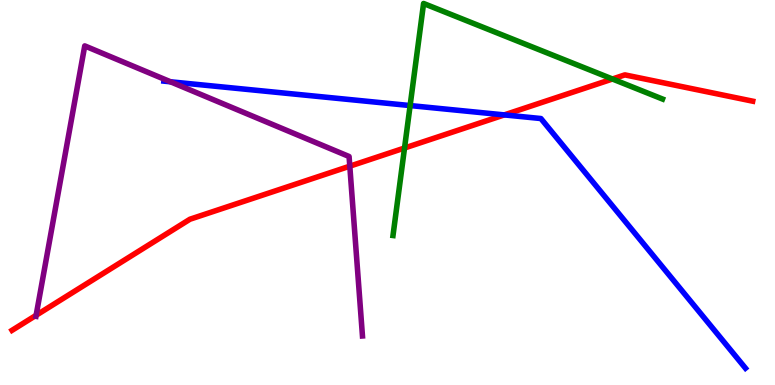[{'lines': ['blue', 'red'], 'intersections': [{'x': 6.51, 'y': 7.02}]}, {'lines': ['green', 'red'], 'intersections': [{'x': 5.22, 'y': 6.16}, {'x': 7.9, 'y': 7.95}]}, {'lines': ['purple', 'red'], 'intersections': [{'x': 0.466, 'y': 1.81}, {'x': 4.51, 'y': 5.68}]}, {'lines': ['blue', 'green'], 'intersections': [{'x': 5.29, 'y': 7.26}]}, {'lines': ['blue', 'purple'], 'intersections': [{'x': 2.2, 'y': 7.88}]}, {'lines': ['green', 'purple'], 'intersections': []}]